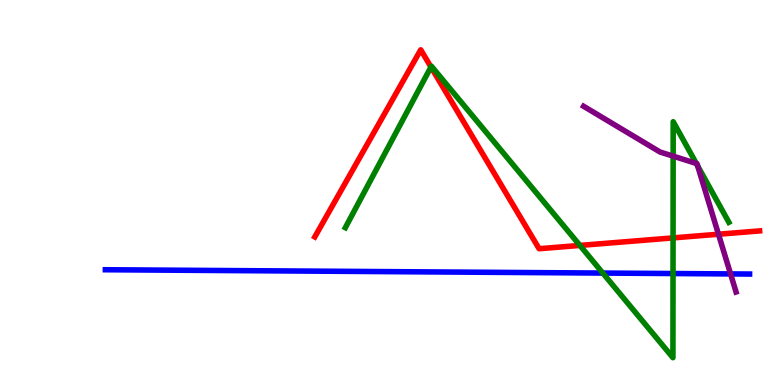[{'lines': ['blue', 'red'], 'intersections': []}, {'lines': ['green', 'red'], 'intersections': [{'x': 5.56, 'y': 8.26}, {'x': 7.48, 'y': 3.63}, {'x': 8.68, 'y': 3.82}]}, {'lines': ['purple', 'red'], 'intersections': [{'x': 9.27, 'y': 3.92}]}, {'lines': ['blue', 'green'], 'intersections': [{'x': 7.78, 'y': 2.91}, {'x': 8.68, 'y': 2.9}]}, {'lines': ['blue', 'purple'], 'intersections': [{'x': 9.43, 'y': 2.89}]}, {'lines': ['green', 'purple'], 'intersections': [{'x': 8.69, 'y': 5.94}, {'x': 8.98, 'y': 5.76}, {'x': 9.0, 'y': 5.69}]}]